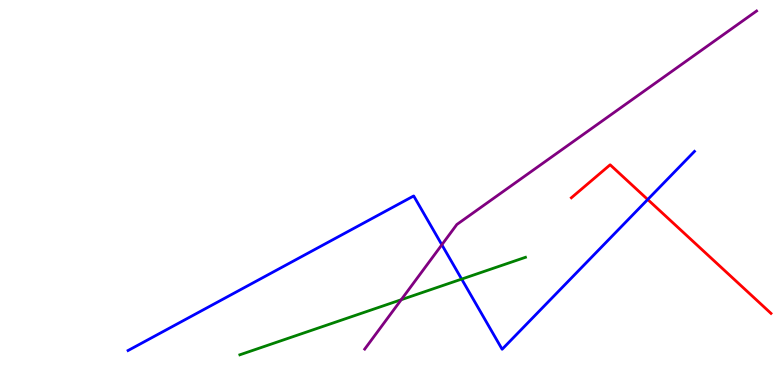[{'lines': ['blue', 'red'], 'intersections': [{'x': 8.36, 'y': 4.82}]}, {'lines': ['green', 'red'], 'intersections': []}, {'lines': ['purple', 'red'], 'intersections': []}, {'lines': ['blue', 'green'], 'intersections': [{'x': 5.96, 'y': 2.75}]}, {'lines': ['blue', 'purple'], 'intersections': [{'x': 5.7, 'y': 3.64}]}, {'lines': ['green', 'purple'], 'intersections': [{'x': 5.18, 'y': 2.22}]}]